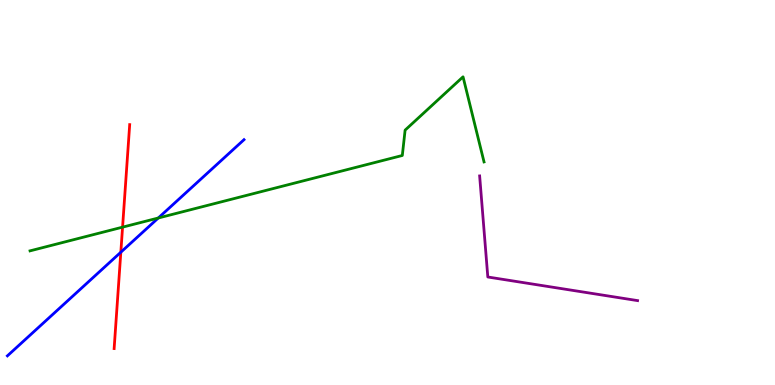[{'lines': ['blue', 'red'], 'intersections': [{'x': 1.56, 'y': 3.45}]}, {'lines': ['green', 'red'], 'intersections': [{'x': 1.58, 'y': 4.1}]}, {'lines': ['purple', 'red'], 'intersections': []}, {'lines': ['blue', 'green'], 'intersections': [{'x': 2.04, 'y': 4.34}]}, {'lines': ['blue', 'purple'], 'intersections': []}, {'lines': ['green', 'purple'], 'intersections': []}]